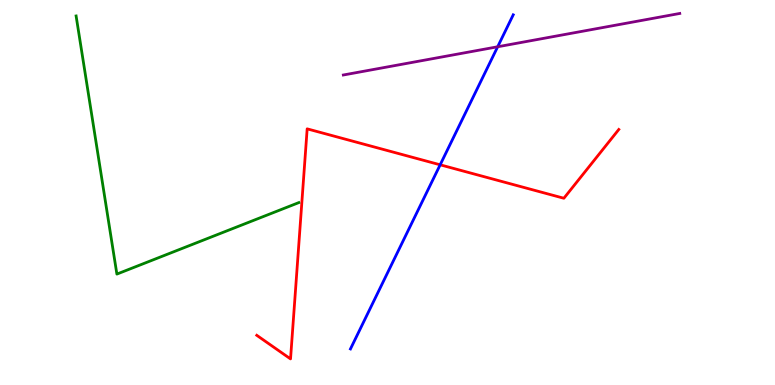[{'lines': ['blue', 'red'], 'intersections': [{'x': 5.68, 'y': 5.72}]}, {'lines': ['green', 'red'], 'intersections': []}, {'lines': ['purple', 'red'], 'intersections': []}, {'lines': ['blue', 'green'], 'intersections': []}, {'lines': ['blue', 'purple'], 'intersections': [{'x': 6.42, 'y': 8.79}]}, {'lines': ['green', 'purple'], 'intersections': []}]